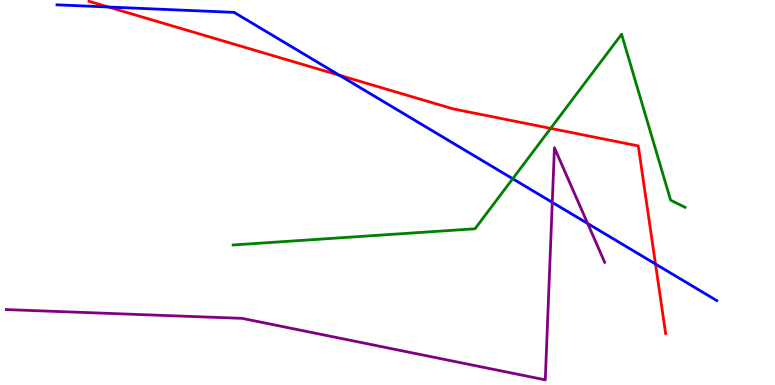[{'lines': ['blue', 'red'], 'intersections': [{'x': 1.4, 'y': 9.82}, {'x': 4.38, 'y': 8.04}, {'x': 8.46, 'y': 3.14}]}, {'lines': ['green', 'red'], 'intersections': [{'x': 7.11, 'y': 6.67}]}, {'lines': ['purple', 'red'], 'intersections': []}, {'lines': ['blue', 'green'], 'intersections': [{'x': 6.62, 'y': 5.36}]}, {'lines': ['blue', 'purple'], 'intersections': [{'x': 7.13, 'y': 4.74}, {'x': 7.58, 'y': 4.19}]}, {'lines': ['green', 'purple'], 'intersections': []}]